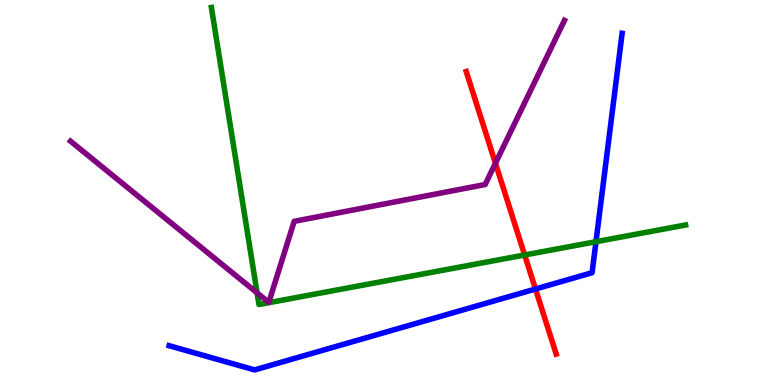[{'lines': ['blue', 'red'], 'intersections': [{'x': 6.91, 'y': 2.49}]}, {'lines': ['green', 'red'], 'intersections': [{'x': 6.77, 'y': 3.38}]}, {'lines': ['purple', 'red'], 'intersections': [{'x': 6.39, 'y': 5.76}]}, {'lines': ['blue', 'green'], 'intersections': [{'x': 7.69, 'y': 3.72}]}, {'lines': ['blue', 'purple'], 'intersections': []}, {'lines': ['green', 'purple'], 'intersections': [{'x': 3.32, 'y': 2.39}]}]